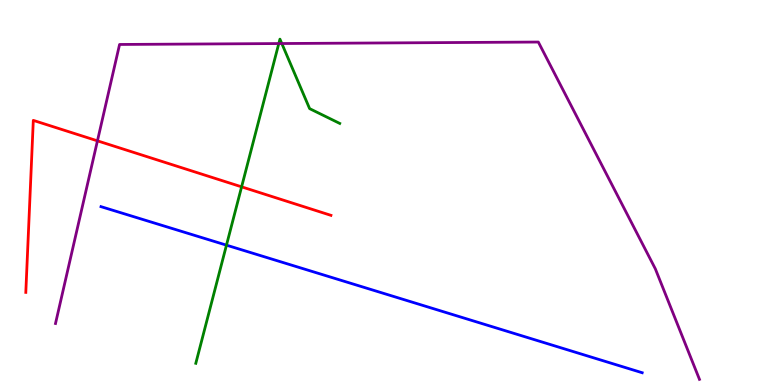[{'lines': ['blue', 'red'], 'intersections': []}, {'lines': ['green', 'red'], 'intersections': [{'x': 3.12, 'y': 5.15}]}, {'lines': ['purple', 'red'], 'intersections': [{'x': 1.26, 'y': 6.34}]}, {'lines': ['blue', 'green'], 'intersections': [{'x': 2.92, 'y': 3.63}]}, {'lines': ['blue', 'purple'], 'intersections': []}, {'lines': ['green', 'purple'], 'intersections': [{'x': 3.6, 'y': 8.87}, {'x': 3.64, 'y': 8.87}]}]